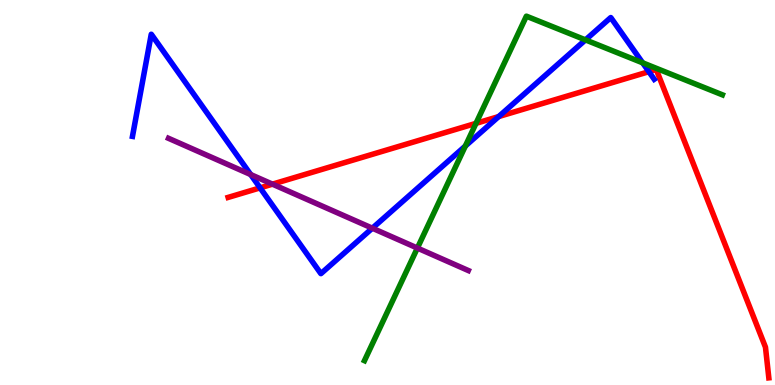[{'lines': ['blue', 'red'], 'intersections': [{'x': 3.36, 'y': 5.12}, {'x': 6.43, 'y': 6.97}, {'x': 8.37, 'y': 8.14}]}, {'lines': ['green', 'red'], 'intersections': [{'x': 6.14, 'y': 6.8}]}, {'lines': ['purple', 'red'], 'intersections': [{'x': 3.52, 'y': 5.22}]}, {'lines': ['blue', 'green'], 'intersections': [{'x': 6.0, 'y': 6.21}, {'x': 7.55, 'y': 8.96}, {'x': 8.29, 'y': 8.37}]}, {'lines': ['blue', 'purple'], 'intersections': [{'x': 3.23, 'y': 5.47}, {'x': 4.8, 'y': 4.07}]}, {'lines': ['green', 'purple'], 'intersections': [{'x': 5.39, 'y': 3.56}]}]